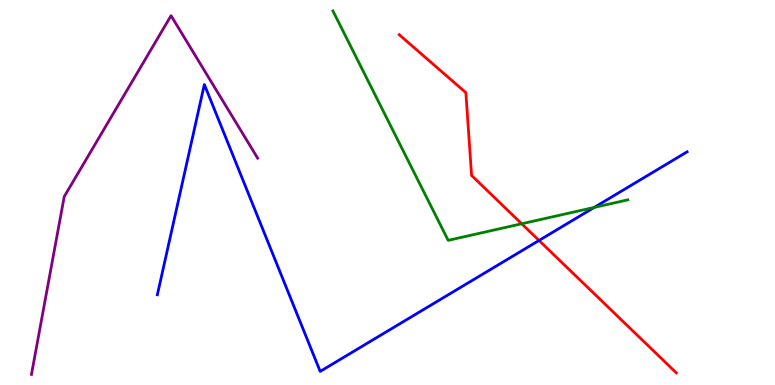[{'lines': ['blue', 'red'], 'intersections': [{'x': 6.96, 'y': 3.75}]}, {'lines': ['green', 'red'], 'intersections': [{'x': 6.73, 'y': 4.19}]}, {'lines': ['purple', 'red'], 'intersections': []}, {'lines': ['blue', 'green'], 'intersections': [{'x': 7.67, 'y': 4.61}]}, {'lines': ['blue', 'purple'], 'intersections': []}, {'lines': ['green', 'purple'], 'intersections': []}]